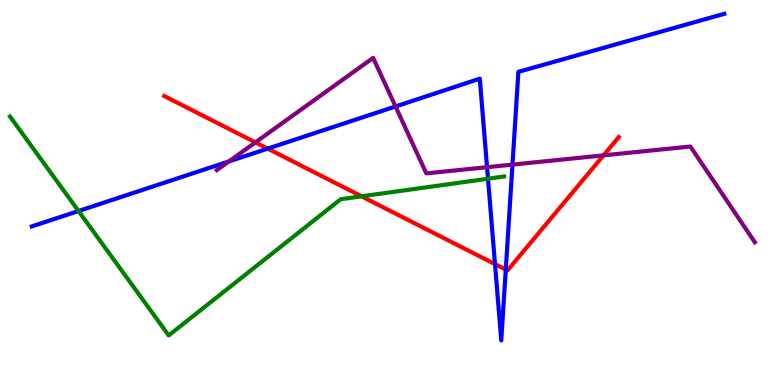[{'lines': ['blue', 'red'], 'intersections': [{'x': 3.45, 'y': 6.14}, {'x': 6.39, 'y': 3.14}, {'x': 6.53, 'y': 3.0}]}, {'lines': ['green', 'red'], 'intersections': [{'x': 4.67, 'y': 4.9}]}, {'lines': ['purple', 'red'], 'intersections': [{'x': 3.3, 'y': 6.3}, {'x': 7.79, 'y': 5.96}]}, {'lines': ['blue', 'green'], 'intersections': [{'x': 1.01, 'y': 4.52}, {'x': 6.3, 'y': 5.36}]}, {'lines': ['blue', 'purple'], 'intersections': [{'x': 2.95, 'y': 5.81}, {'x': 5.1, 'y': 7.23}, {'x': 6.28, 'y': 5.66}, {'x': 6.61, 'y': 5.72}]}, {'lines': ['green', 'purple'], 'intersections': []}]